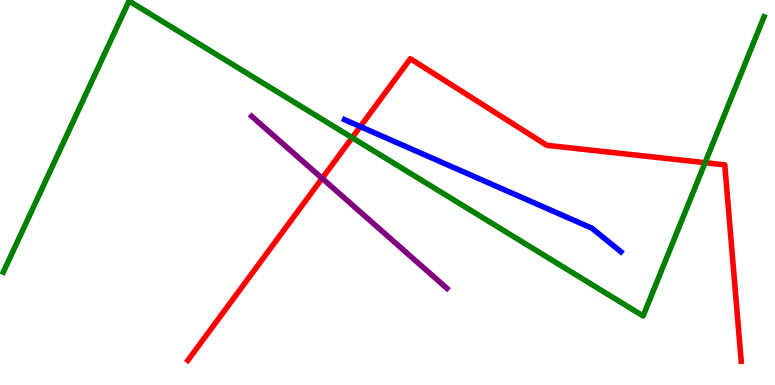[{'lines': ['blue', 'red'], 'intersections': [{'x': 4.65, 'y': 6.71}]}, {'lines': ['green', 'red'], 'intersections': [{'x': 4.54, 'y': 6.42}, {'x': 9.1, 'y': 5.77}]}, {'lines': ['purple', 'red'], 'intersections': [{'x': 4.16, 'y': 5.37}]}, {'lines': ['blue', 'green'], 'intersections': []}, {'lines': ['blue', 'purple'], 'intersections': []}, {'lines': ['green', 'purple'], 'intersections': []}]